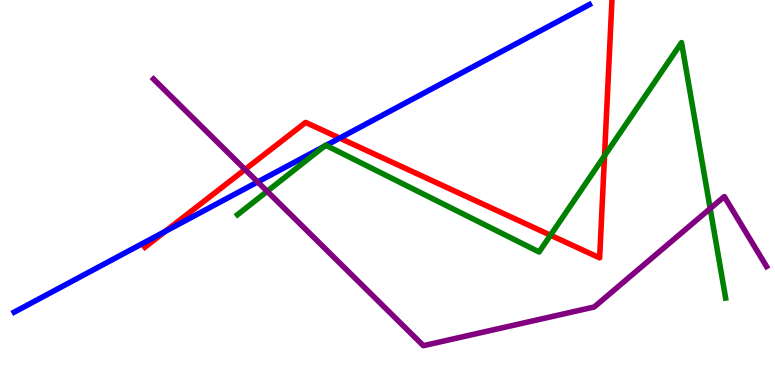[{'lines': ['blue', 'red'], 'intersections': [{'x': 2.13, 'y': 3.99}, {'x': 4.38, 'y': 6.41}]}, {'lines': ['green', 'red'], 'intersections': [{'x': 7.1, 'y': 3.89}, {'x': 7.8, 'y': 5.95}]}, {'lines': ['purple', 'red'], 'intersections': [{'x': 3.16, 'y': 5.6}]}, {'lines': ['blue', 'green'], 'intersections': [{'x': 4.18, 'y': 6.2}, {'x': 4.21, 'y': 6.22}]}, {'lines': ['blue', 'purple'], 'intersections': [{'x': 3.33, 'y': 5.27}]}, {'lines': ['green', 'purple'], 'intersections': [{'x': 3.45, 'y': 5.03}, {'x': 9.16, 'y': 4.58}]}]